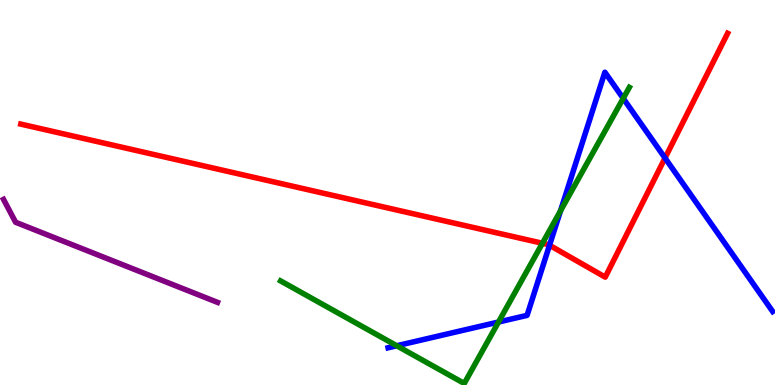[{'lines': ['blue', 'red'], 'intersections': [{'x': 7.09, 'y': 3.63}, {'x': 8.58, 'y': 5.9}]}, {'lines': ['green', 'red'], 'intersections': [{'x': 7.0, 'y': 3.68}]}, {'lines': ['purple', 'red'], 'intersections': []}, {'lines': ['blue', 'green'], 'intersections': [{'x': 5.12, 'y': 1.02}, {'x': 6.43, 'y': 1.64}, {'x': 7.23, 'y': 4.53}, {'x': 8.04, 'y': 7.44}]}, {'lines': ['blue', 'purple'], 'intersections': []}, {'lines': ['green', 'purple'], 'intersections': []}]